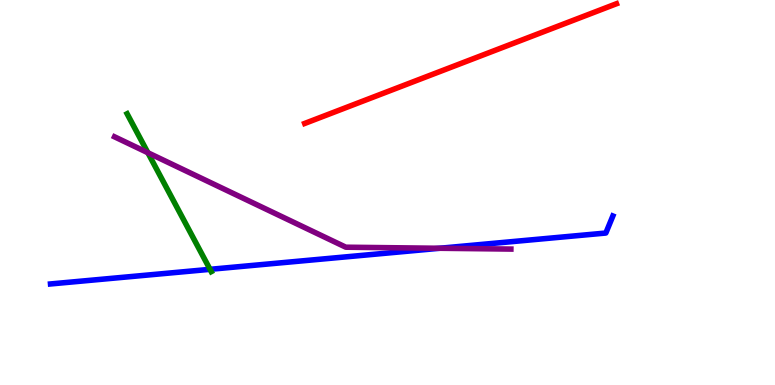[{'lines': ['blue', 'red'], 'intersections': []}, {'lines': ['green', 'red'], 'intersections': []}, {'lines': ['purple', 'red'], 'intersections': []}, {'lines': ['blue', 'green'], 'intersections': [{'x': 2.71, 'y': 3.0}]}, {'lines': ['blue', 'purple'], 'intersections': [{'x': 5.67, 'y': 3.55}]}, {'lines': ['green', 'purple'], 'intersections': [{'x': 1.91, 'y': 6.03}]}]